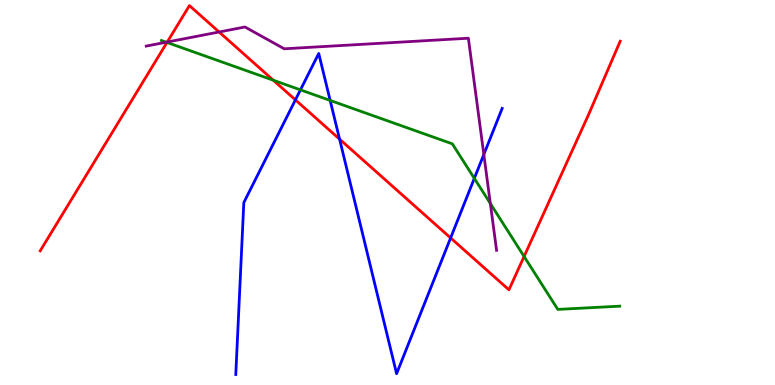[{'lines': ['blue', 'red'], 'intersections': [{'x': 3.81, 'y': 7.41}, {'x': 4.38, 'y': 6.39}, {'x': 5.81, 'y': 3.82}]}, {'lines': ['green', 'red'], 'intersections': [{'x': 2.15, 'y': 8.9}, {'x': 3.53, 'y': 7.92}, {'x': 6.76, 'y': 3.34}]}, {'lines': ['purple', 'red'], 'intersections': [{'x': 2.16, 'y': 8.91}, {'x': 2.83, 'y': 9.17}]}, {'lines': ['blue', 'green'], 'intersections': [{'x': 3.88, 'y': 7.67}, {'x': 4.26, 'y': 7.39}, {'x': 6.12, 'y': 5.37}]}, {'lines': ['blue', 'purple'], 'intersections': [{'x': 6.24, 'y': 5.99}]}, {'lines': ['green', 'purple'], 'intersections': [{'x': 2.15, 'y': 8.9}, {'x': 6.33, 'y': 4.71}]}]